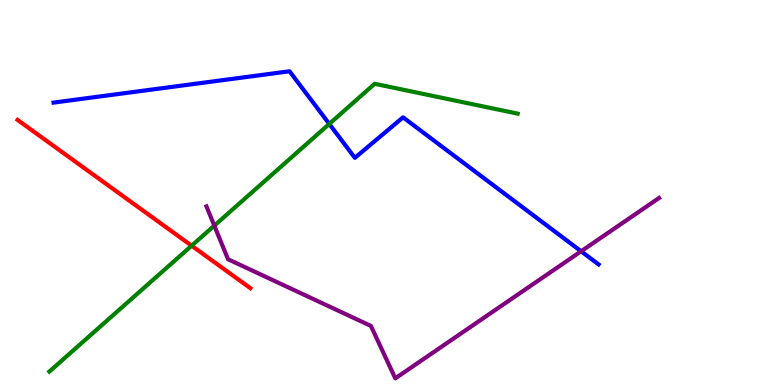[{'lines': ['blue', 'red'], 'intersections': []}, {'lines': ['green', 'red'], 'intersections': [{'x': 2.47, 'y': 3.62}]}, {'lines': ['purple', 'red'], 'intersections': []}, {'lines': ['blue', 'green'], 'intersections': [{'x': 4.25, 'y': 6.78}]}, {'lines': ['blue', 'purple'], 'intersections': [{'x': 7.5, 'y': 3.47}]}, {'lines': ['green', 'purple'], 'intersections': [{'x': 2.77, 'y': 4.14}]}]